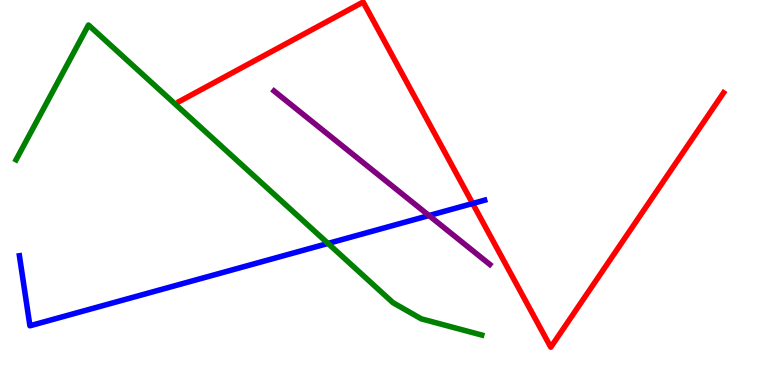[{'lines': ['blue', 'red'], 'intersections': [{'x': 6.1, 'y': 4.71}]}, {'lines': ['green', 'red'], 'intersections': []}, {'lines': ['purple', 'red'], 'intersections': []}, {'lines': ['blue', 'green'], 'intersections': [{'x': 4.23, 'y': 3.68}]}, {'lines': ['blue', 'purple'], 'intersections': [{'x': 5.54, 'y': 4.4}]}, {'lines': ['green', 'purple'], 'intersections': []}]